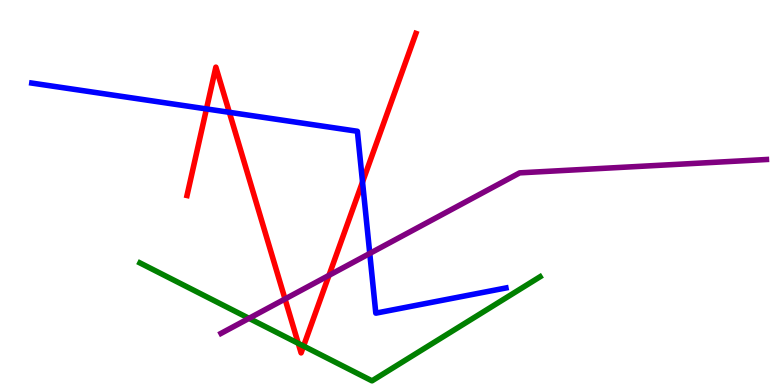[{'lines': ['blue', 'red'], 'intersections': [{'x': 2.66, 'y': 7.17}, {'x': 2.96, 'y': 7.08}, {'x': 4.68, 'y': 5.27}]}, {'lines': ['green', 'red'], 'intersections': [{'x': 3.85, 'y': 1.08}, {'x': 3.92, 'y': 1.01}]}, {'lines': ['purple', 'red'], 'intersections': [{'x': 3.68, 'y': 2.23}, {'x': 4.24, 'y': 2.85}]}, {'lines': ['blue', 'green'], 'intersections': []}, {'lines': ['blue', 'purple'], 'intersections': [{'x': 4.77, 'y': 3.42}]}, {'lines': ['green', 'purple'], 'intersections': [{'x': 3.21, 'y': 1.73}]}]